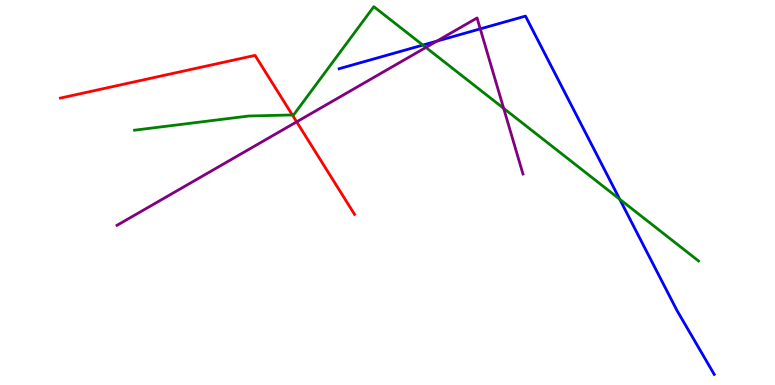[{'lines': ['blue', 'red'], 'intersections': []}, {'lines': ['green', 'red'], 'intersections': [{'x': 3.77, 'y': 7.01}]}, {'lines': ['purple', 'red'], 'intersections': [{'x': 3.83, 'y': 6.83}]}, {'lines': ['blue', 'green'], 'intersections': [{'x': 5.46, 'y': 8.83}, {'x': 8.0, 'y': 4.82}]}, {'lines': ['blue', 'purple'], 'intersections': [{'x': 5.64, 'y': 8.93}, {'x': 6.2, 'y': 9.25}]}, {'lines': ['green', 'purple'], 'intersections': [{'x': 5.5, 'y': 8.77}, {'x': 6.5, 'y': 7.19}]}]